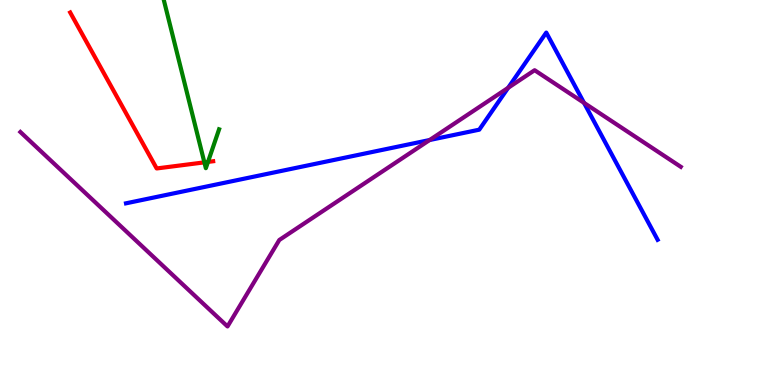[{'lines': ['blue', 'red'], 'intersections': []}, {'lines': ['green', 'red'], 'intersections': [{'x': 2.64, 'y': 5.78}, {'x': 2.68, 'y': 5.79}]}, {'lines': ['purple', 'red'], 'intersections': []}, {'lines': ['blue', 'green'], 'intersections': []}, {'lines': ['blue', 'purple'], 'intersections': [{'x': 5.54, 'y': 6.36}, {'x': 6.56, 'y': 7.72}, {'x': 7.54, 'y': 7.33}]}, {'lines': ['green', 'purple'], 'intersections': []}]